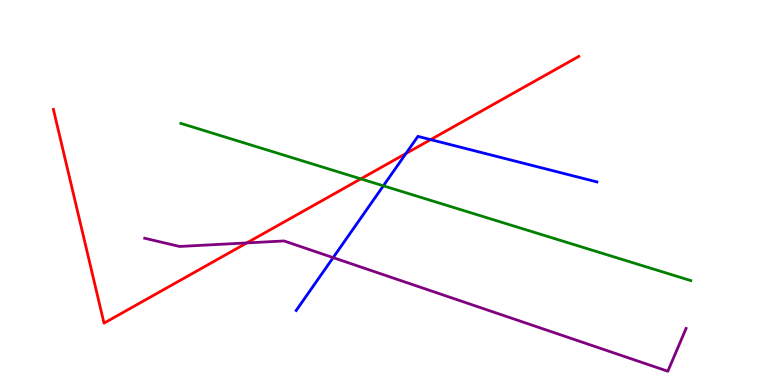[{'lines': ['blue', 'red'], 'intersections': [{'x': 5.24, 'y': 6.01}, {'x': 5.56, 'y': 6.37}]}, {'lines': ['green', 'red'], 'intersections': [{'x': 4.66, 'y': 5.35}]}, {'lines': ['purple', 'red'], 'intersections': [{'x': 3.18, 'y': 3.69}]}, {'lines': ['blue', 'green'], 'intersections': [{'x': 4.95, 'y': 5.17}]}, {'lines': ['blue', 'purple'], 'intersections': [{'x': 4.3, 'y': 3.31}]}, {'lines': ['green', 'purple'], 'intersections': []}]